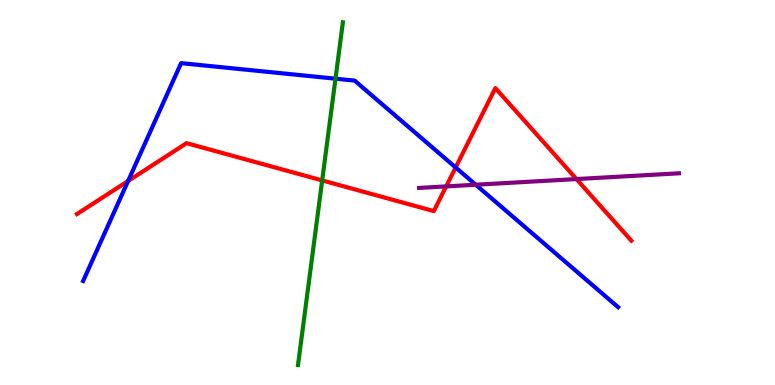[{'lines': ['blue', 'red'], 'intersections': [{'x': 1.65, 'y': 5.3}, {'x': 5.88, 'y': 5.65}]}, {'lines': ['green', 'red'], 'intersections': [{'x': 4.16, 'y': 5.31}]}, {'lines': ['purple', 'red'], 'intersections': [{'x': 5.76, 'y': 5.16}, {'x': 7.44, 'y': 5.35}]}, {'lines': ['blue', 'green'], 'intersections': [{'x': 4.33, 'y': 7.96}]}, {'lines': ['blue', 'purple'], 'intersections': [{'x': 6.14, 'y': 5.2}]}, {'lines': ['green', 'purple'], 'intersections': []}]